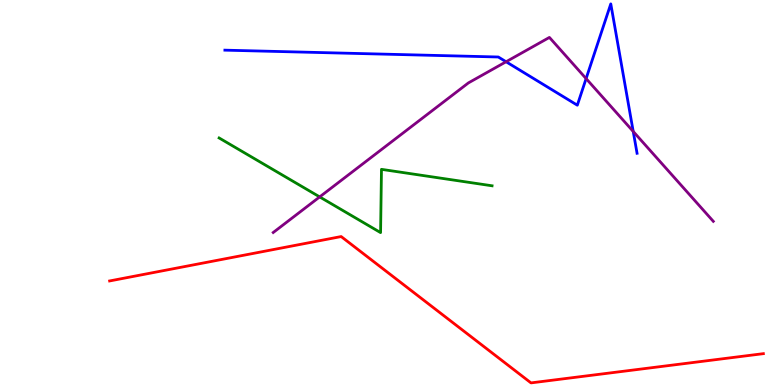[{'lines': ['blue', 'red'], 'intersections': []}, {'lines': ['green', 'red'], 'intersections': []}, {'lines': ['purple', 'red'], 'intersections': []}, {'lines': ['blue', 'green'], 'intersections': []}, {'lines': ['blue', 'purple'], 'intersections': [{'x': 6.53, 'y': 8.4}, {'x': 7.56, 'y': 7.96}, {'x': 8.17, 'y': 6.59}]}, {'lines': ['green', 'purple'], 'intersections': [{'x': 4.12, 'y': 4.89}]}]